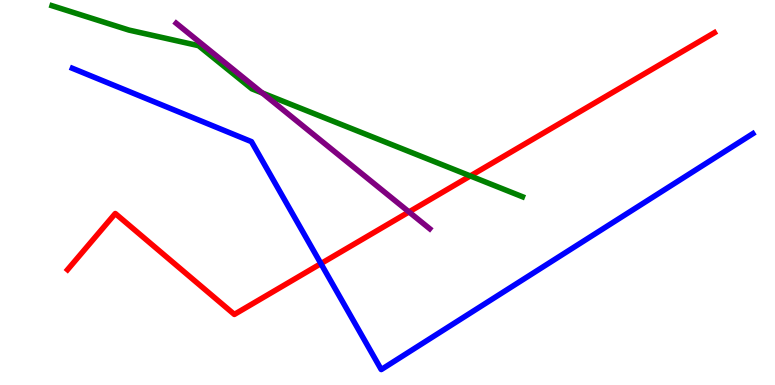[{'lines': ['blue', 'red'], 'intersections': [{'x': 4.14, 'y': 3.15}]}, {'lines': ['green', 'red'], 'intersections': [{'x': 6.07, 'y': 5.43}]}, {'lines': ['purple', 'red'], 'intersections': [{'x': 5.28, 'y': 4.5}]}, {'lines': ['blue', 'green'], 'intersections': []}, {'lines': ['blue', 'purple'], 'intersections': []}, {'lines': ['green', 'purple'], 'intersections': [{'x': 3.38, 'y': 7.59}]}]